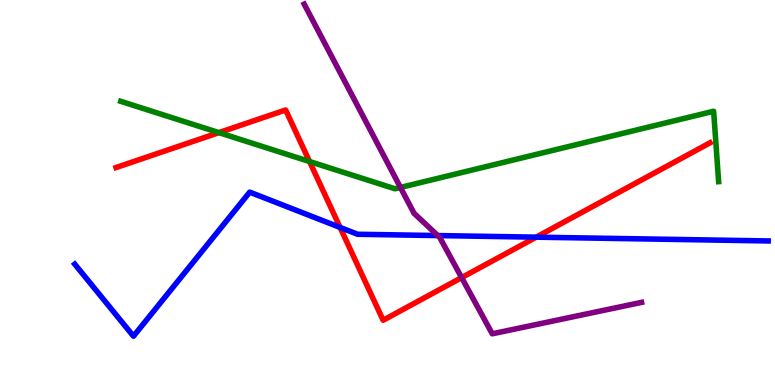[{'lines': ['blue', 'red'], 'intersections': [{'x': 4.39, 'y': 4.09}, {'x': 6.92, 'y': 3.84}]}, {'lines': ['green', 'red'], 'intersections': [{'x': 2.82, 'y': 6.56}, {'x': 3.99, 'y': 5.8}]}, {'lines': ['purple', 'red'], 'intersections': [{'x': 5.96, 'y': 2.79}]}, {'lines': ['blue', 'green'], 'intersections': []}, {'lines': ['blue', 'purple'], 'intersections': [{'x': 5.65, 'y': 3.88}]}, {'lines': ['green', 'purple'], 'intersections': [{'x': 5.17, 'y': 5.13}]}]